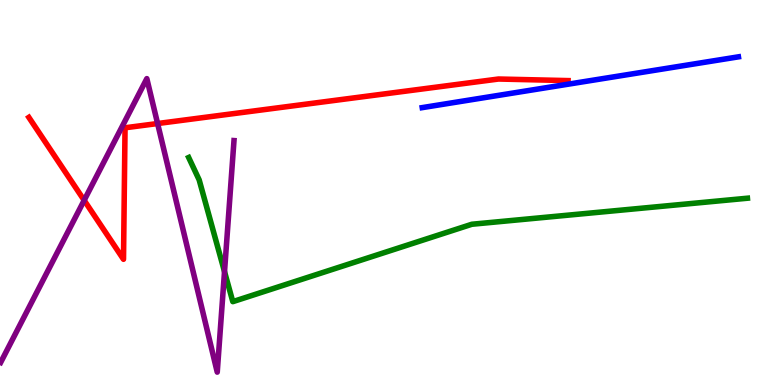[{'lines': ['blue', 'red'], 'intersections': []}, {'lines': ['green', 'red'], 'intersections': []}, {'lines': ['purple', 'red'], 'intersections': [{'x': 1.09, 'y': 4.8}, {'x': 2.03, 'y': 6.79}]}, {'lines': ['blue', 'green'], 'intersections': []}, {'lines': ['blue', 'purple'], 'intersections': []}, {'lines': ['green', 'purple'], 'intersections': [{'x': 2.9, 'y': 2.94}]}]